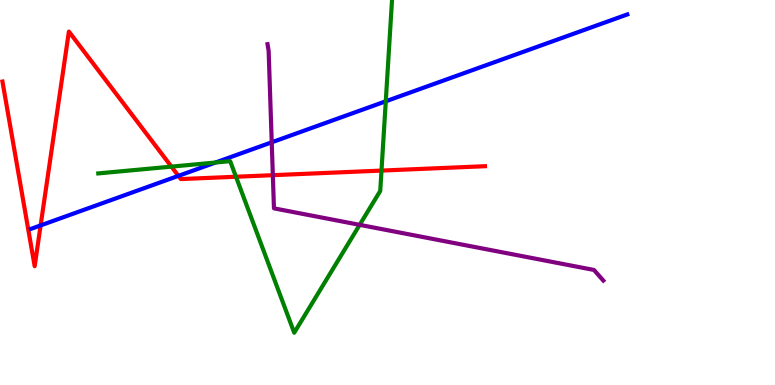[{'lines': ['blue', 'red'], 'intersections': [{'x': 0.524, 'y': 4.15}, {'x': 2.3, 'y': 5.43}]}, {'lines': ['green', 'red'], 'intersections': [{'x': 2.21, 'y': 5.67}, {'x': 3.04, 'y': 5.41}, {'x': 4.92, 'y': 5.57}]}, {'lines': ['purple', 'red'], 'intersections': [{'x': 3.52, 'y': 5.45}]}, {'lines': ['blue', 'green'], 'intersections': [{'x': 2.78, 'y': 5.78}, {'x': 4.98, 'y': 7.37}]}, {'lines': ['blue', 'purple'], 'intersections': [{'x': 3.51, 'y': 6.3}]}, {'lines': ['green', 'purple'], 'intersections': [{'x': 4.64, 'y': 4.16}]}]